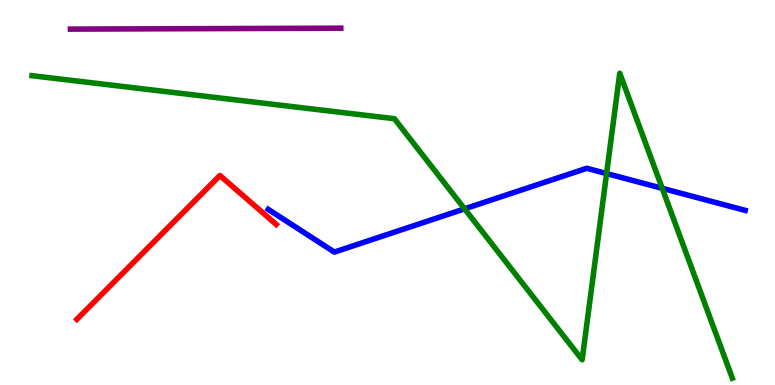[{'lines': ['blue', 'red'], 'intersections': []}, {'lines': ['green', 'red'], 'intersections': []}, {'lines': ['purple', 'red'], 'intersections': []}, {'lines': ['blue', 'green'], 'intersections': [{'x': 5.99, 'y': 4.58}, {'x': 7.83, 'y': 5.49}, {'x': 8.55, 'y': 5.11}]}, {'lines': ['blue', 'purple'], 'intersections': []}, {'lines': ['green', 'purple'], 'intersections': []}]